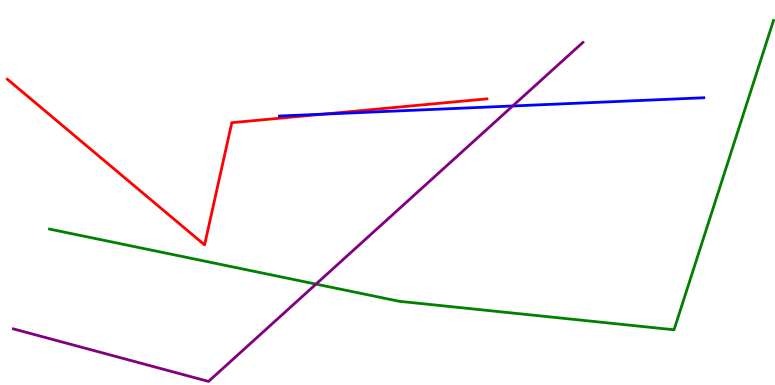[{'lines': ['blue', 'red'], 'intersections': [{'x': 4.17, 'y': 7.04}]}, {'lines': ['green', 'red'], 'intersections': []}, {'lines': ['purple', 'red'], 'intersections': []}, {'lines': ['blue', 'green'], 'intersections': []}, {'lines': ['blue', 'purple'], 'intersections': [{'x': 6.62, 'y': 7.25}]}, {'lines': ['green', 'purple'], 'intersections': [{'x': 4.08, 'y': 2.62}]}]